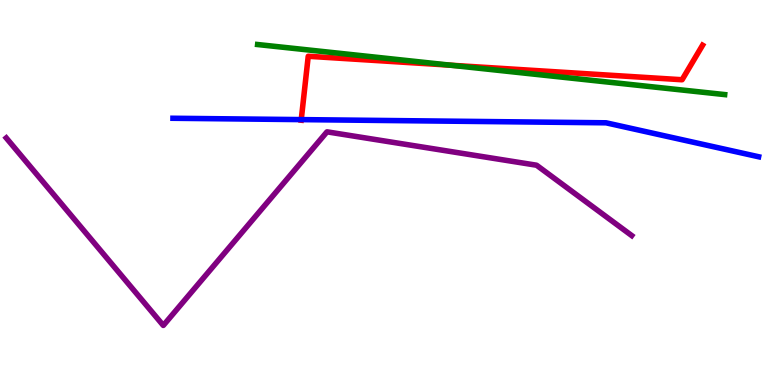[{'lines': ['blue', 'red'], 'intersections': [{'x': 3.89, 'y': 6.89}]}, {'lines': ['green', 'red'], 'intersections': [{'x': 5.81, 'y': 8.31}]}, {'lines': ['purple', 'red'], 'intersections': []}, {'lines': ['blue', 'green'], 'intersections': []}, {'lines': ['blue', 'purple'], 'intersections': []}, {'lines': ['green', 'purple'], 'intersections': []}]